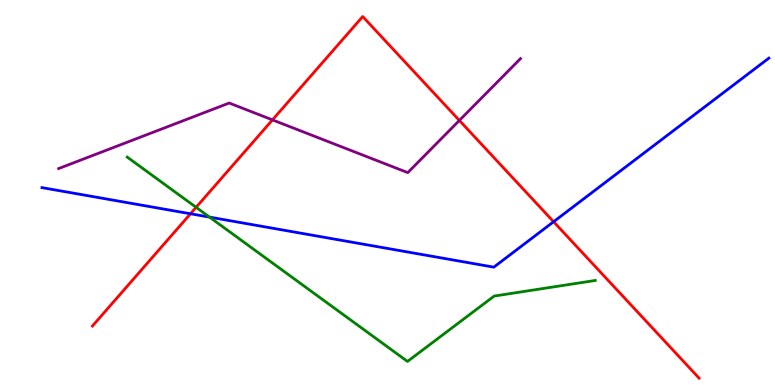[{'lines': ['blue', 'red'], 'intersections': [{'x': 2.46, 'y': 4.45}, {'x': 7.14, 'y': 4.24}]}, {'lines': ['green', 'red'], 'intersections': [{'x': 2.53, 'y': 4.61}]}, {'lines': ['purple', 'red'], 'intersections': [{'x': 3.52, 'y': 6.89}, {'x': 5.93, 'y': 6.87}]}, {'lines': ['blue', 'green'], 'intersections': [{'x': 2.7, 'y': 4.36}]}, {'lines': ['blue', 'purple'], 'intersections': []}, {'lines': ['green', 'purple'], 'intersections': []}]